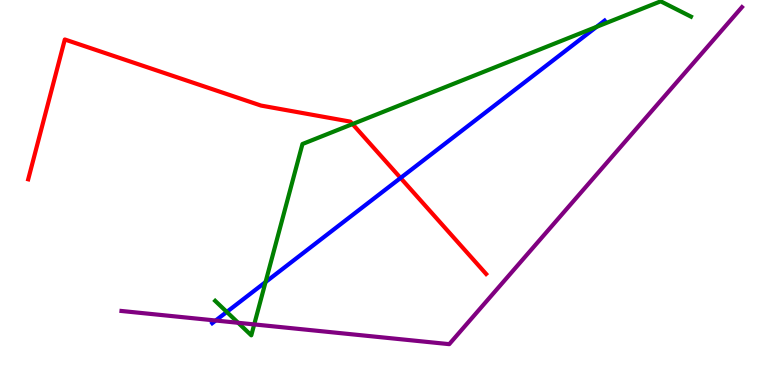[{'lines': ['blue', 'red'], 'intersections': [{'x': 5.17, 'y': 5.38}]}, {'lines': ['green', 'red'], 'intersections': [{'x': 4.55, 'y': 6.78}]}, {'lines': ['purple', 'red'], 'intersections': []}, {'lines': ['blue', 'green'], 'intersections': [{'x': 2.93, 'y': 1.9}, {'x': 3.43, 'y': 2.67}, {'x': 7.7, 'y': 9.3}]}, {'lines': ['blue', 'purple'], 'intersections': [{'x': 2.78, 'y': 1.67}]}, {'lines': ['green', 'purple'], 'intersections': [{'x': 3.07, 'y': 1.62}, {'x': 3.28, 'y': 1.57}]}]